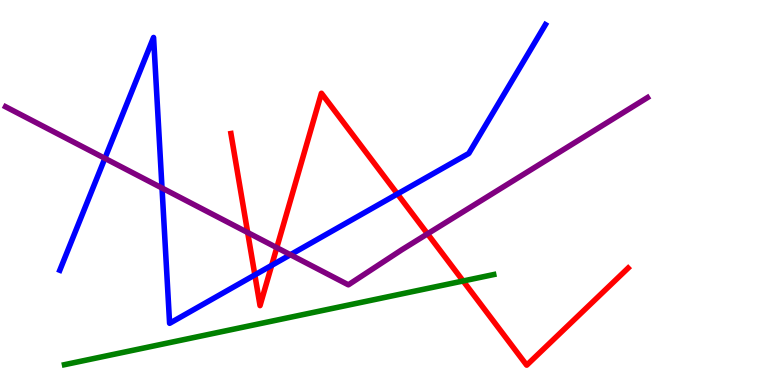[{'lines': ['blue', 'red'], 'intersections': [{'x': 3.29, 'y': 2.86}, {'x': 3.51, 'y': 3.11}, {'x': 5.13, 'y': 4.96}]}, {'lines': ['green', 'red'], 'intersections': [{'x': 5.98, 'y': 2.7}]}, {'lines': ['purple', 'red'], 'intersections': [{'x': 3.2, 'y': 3.96}, {'x': 3.57, 'y': 3.57}, {'x': 5.52, 'y': 3.93}]}, {'lines': ['blue', 'green'], 'intersections': []}, {'lines': ['blue', 'purple'], 'intersections': [{'x': 1.35, 'y': 5.89}, {'x': 2.09, 'y': 5.12}, {'x': 3.75, 'y': 3.38}]}, {'lines': ['green', 'purple'], 'intersections': []}]